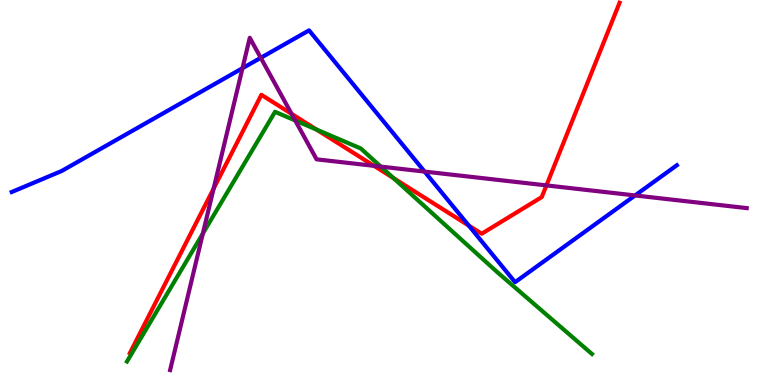[{'lines': ['blue', 'red'], 'intersections': [{'x': 6.05, 'y': 4.14}]}, {'lines': ['green', 'red'], 'intersections': [{'x': 4.08, 'y': 6.64}, {'x': 5.08, 'y': 5.37}]}, {'lines': ['purple', 'red'], 'intersections': [{'x': 2.76, 'y': 5.1}, {'x': 3.76, 'y': 7.04}, {'x': 4.83, 'y': 5.69}, {'x': 7.05, 'y': 5.18}]}, {'lines': ['blue', 'green'], 'intersections': []}, {'lines': ['blue', 'purple'], 'intersections': [{'x': 3.13, 'y': 8.23}, {'x': 3.36, 'y': 8.5}, {'x': 5.48, 'y': 5.54}, {'x': 8.19, 'y': 4.92}]}, {'lines': ['green', 'purple'], 'intersections': [{'x': 2.62, 'y': 3.93}, {'x': 3.81, 'y': 6.87}, {'x': 4.91, 'y': 5.67}]}]